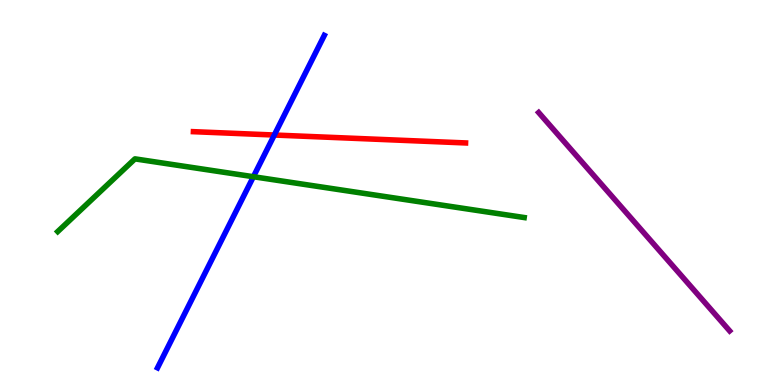[{'lines': ['blue', 'red'], 'intersections': [{'x': 3.54, 'y': 6.49}]}, {'lines': ['green', 'red'], 'intersections': []}, {'lines': ['purple', 'red'], 'intersections': []}, {'lines': ['blue', 'green'], 'intersections': [{'x': 3.27, 'y': 5.41}]}, {'lines': ['blue', 'purple'], 'intersections': []}, {'lines': ['green', 'purple'], 'intersections': []}]